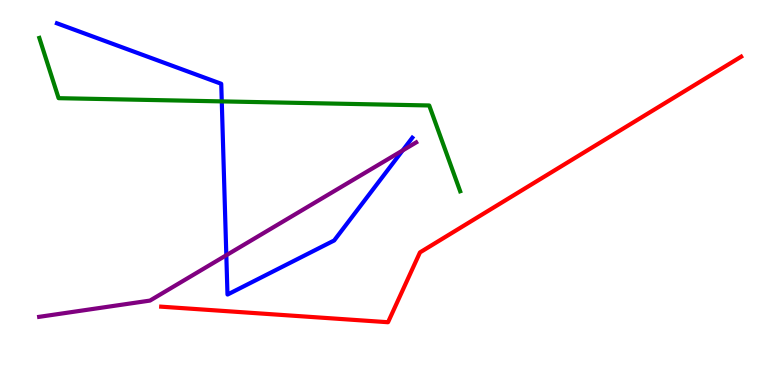[{'lines': ['blue', 'red'], 'intersections': []}, {'lines': ['green', 'red'], 'intersections': []}, {'lines': ['purple', 'red'], 'intersections': []}, {'lines': ['blue', 'green'], 'intersections': [{'x': 2.86, 'y': 7.37}]}, {'lines': ['blue', 'purple'], 'intersections': [{'x': 2.92, 'y': 3.37}, {'x': 5.2, 'y': 6.09}]}, {'lines': ['green', 'purple'], 'intersections': []}]